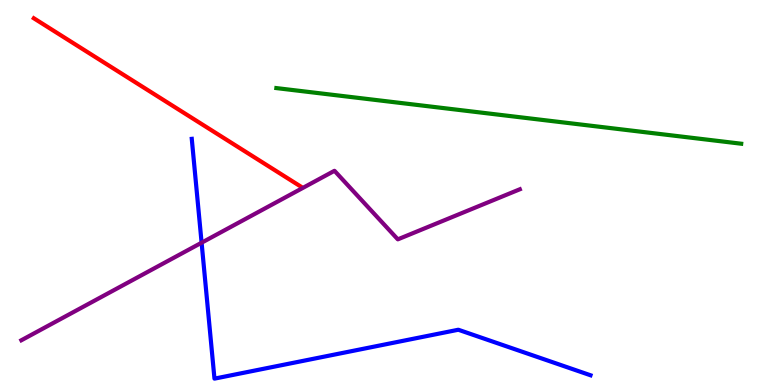[{'lines': ['blue', 'red'], 'intersections': []}, {'lines': ['green', 'red'], 'intersections': []}, {'lines': ['purple', 'red'], 'intersections': []}, {'lines': ['blue', 'green'], 'intersections': []}, {'lines': ['blue', 'purple'], 'intersections': [{'x': 2.6, 'y': 3.7}]}, {'lines': ['green', 'purple'], 'intersections': []}]